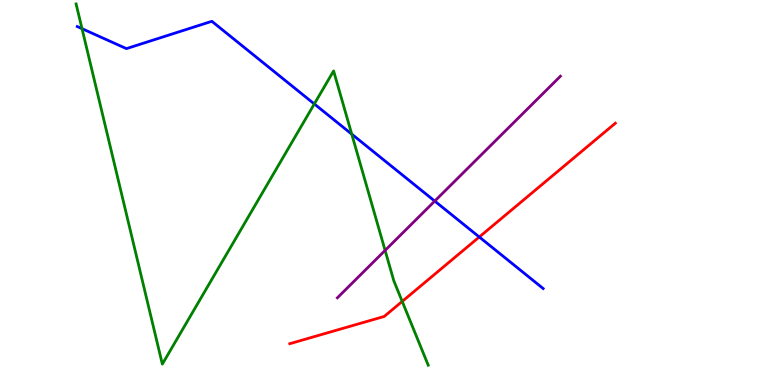[{'lines': ['blue', 'red'], 'intersections': [{'x': 6.18, 'y': 3.84}]}, {'lines': ['green', 'red'], 'intersections': [{'x': 5.19, 'y': 2.17}]}, {'lines': ['purple', 'red'], 'intersections': []}, {'lines': ['blue', 'green'], 'intersections': [{'x': 1.06, 'y': 9.26}, {'x': 4.06, 'y': 7.3}, {'x': 4.54, 'y': 6.52}]}, {'lines': ['blue', 'purple'], 'intersections': [{'x': 5.61, 'y': 4.78}]}, {'lines': ['green', 'purple'], 'intersections': [{'x': 4.97, 'y': 3.5}]}]